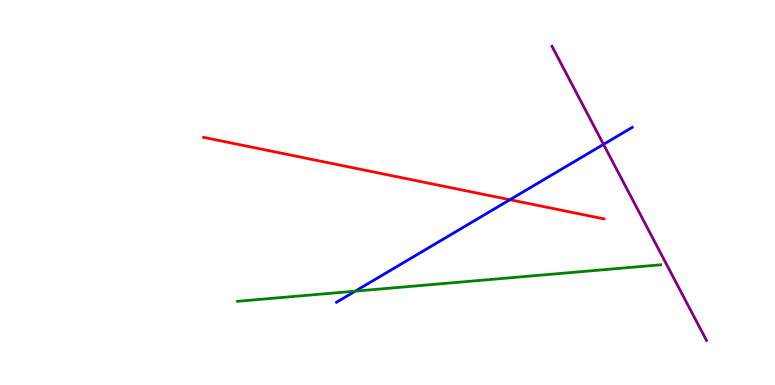[{'lines': ['blue', 'red'], 'intersections': [{'x': 6.58, 'y': 4.81}]}, {'lines': ['green', 'red'], 'intersections': []}, {'lines': ['purple', 'red'], 'intersections': []}, {'lines': ['blue', 'green'], 'intersections': [{'x': 4.58, 'y': 2.44}]}, {'lines': ['blue', 'purple'], 'intersections': [{'x': 7.79, 'y': 6.25}]}, {'lines': ['green', 'purple'], 'intersections': []}]